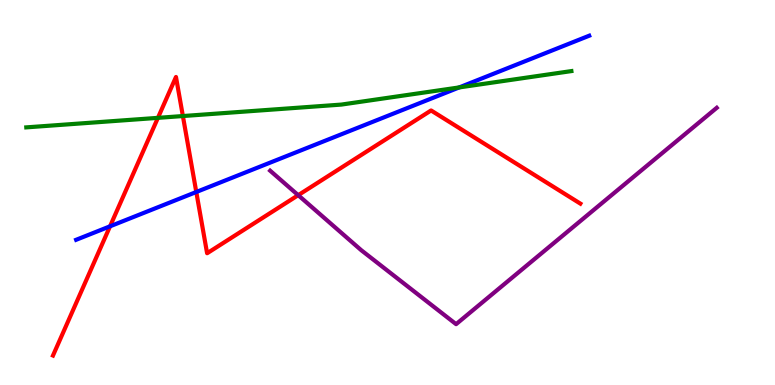[{'lines': ['blue', 'red'], 'intersections': [{'x': 1.42, 'y': 4.12}, {'x': 2.53, 'y': 5.01}]}, {'lines': ['green', 'red'], 'intersections': [{'x': 2.04, 'y': 6.94}, {'x': 2.36, 'y': 6.99}]}, {'lines': ['purple', 'red'], 'intersections': [{'x': 3.85, 'y': 4.93}]}, {'lines': ['blue', 'green'], 'intersections': [{'x': 5.93, 'y': 7.73}]}, {'lines': ['blue', 'purple'], 'intersections': []}, {'lines': ['green', 'purple'], 'intersections': []}]